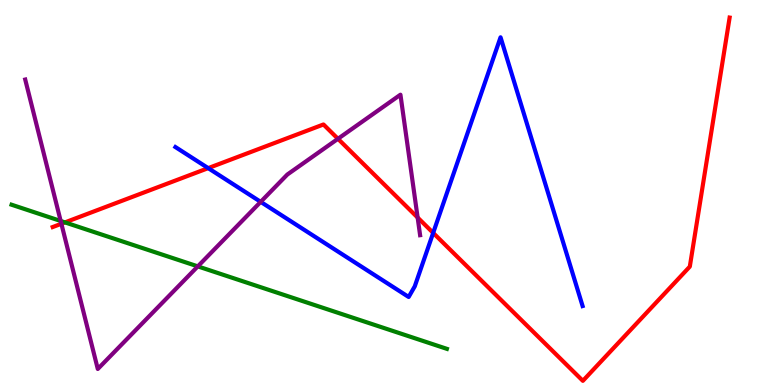[{'lines': ['blue', 'red'], 'intersections': [{'x': 2.69, 'y': 5.63}, {'x': 5.59, 'y': 3.95}]}, {'lines': ['green', 'red'], 'intersections': [{'x': 0.838, 'y': 4.22}]}, {'lines': ['purple', 'red'], 'intersections': [{'x': 0.792, 'y': 4.19}, {'x': 4.36, 'y': 6.39}, {'x': 5.39, 'y': 4.35}]}, {'lines': ['blue', 'green'], 'intersections': []}, {'lines': ['blue', 'purple'], 'intersections': [{'x': 3.36, 'y': 4.76}]}, {'lines': ['green', 'purple'], 'intersections': [{'x': 0.783, 'y': 4.26}, {'x': 2.55, 'y': 3.08}]}]